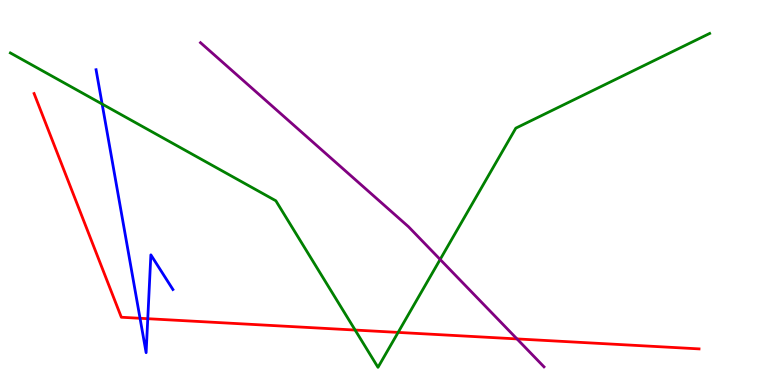[{'lines': ['blue', 'red'], 'intersections': [{'x': 1.81, 'y': 1.73}, {'x': 1.91, 'y': 1.72}]}, {'lines': ['green', 'red'], 'intersections': [{'x': 4.58, 'y': 1.43}, {'x': 5.14, 'y': 1.37}]}, {'lines': ['purple', 'red'], 'intersections': [{'x': 6.67, 'y': 1.2}]}, {'lines': ['blue', 'green'], 'intersections': [{'x': 1.32, 'y': 7.3}]}, {'lines': ['blue', 'purple'], 'intersections': []}, {'lines': ['green', 'purple'], 'intersections': [{'x': 5.68, 'y': 3.26}]}]